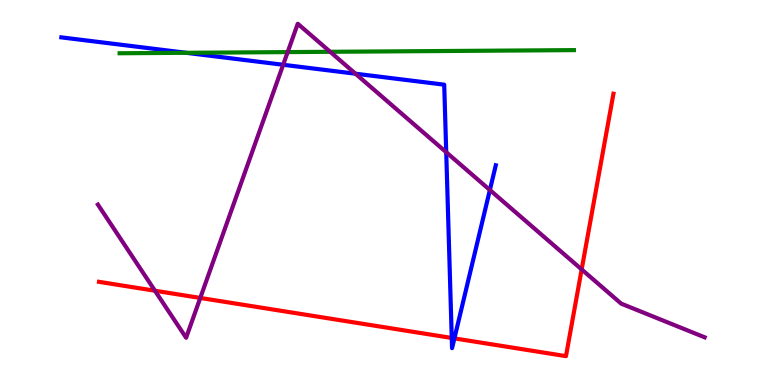[{'lines': ['blue', 'red'], 'intersections': [{'x': 5.83, 'y': 1.22}, {'x': 5.86, 'y': 1.21}]}, {'lines': ['green', 'red'], 'intersections': []}, {'lines': ['purple', 'red'], 'intersections': [{'x': 2.0, 'y': 2.45}, {'x': 2.58, 'y': 2.26}, {'x': 7.51, 'y': 3.0}]}, {'lines': ['blue', 'green'], 'intersections': [{'x': 2.4, 'y': 8.63}]}, {'lines': ['blue', 'purple'], 'intersections': [{'x': 3.65, 'y': 8.32}, {'x': 4.59, 'y': 8.09}, {'x': 5.76, 'y': 6.05}, {'x': 6.32, 'y': 5.06}]}, {'lines': ['green', 'purple'], 'intersections': [{'x': 3.71, 'y': 8.65}, {'x': 4.26, 'y': 8.65}]}]